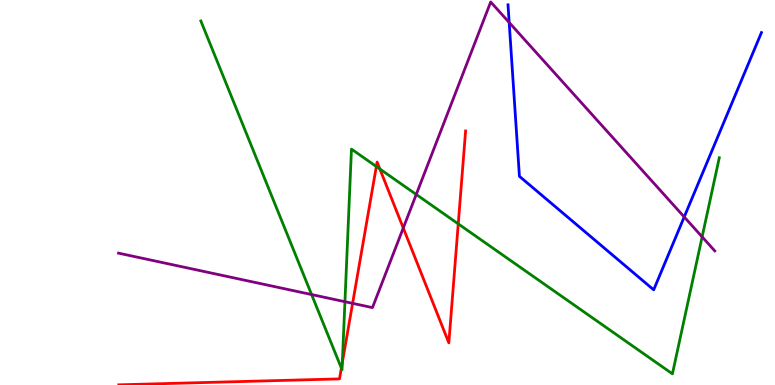[{'lines': ['blue', 'red'], 'intersections': []}, {'lines': ['green', 'red'], 'intersections': [{'x': 4.4, 'y': 0.439}, {'x': 4.42, 'y': 0.584}, {'x': 4.86, 'y': 5.67}, {'x': 4.9, 'y': 5.61}, {'x': 5.91, 'y': 4.19}]}, {'lines': ['purple', 'red'], 'intersections': [{'x': 4.55, 'y': 2.12}, {'x': 5.2, 'y': 4.08}]}, {'lines': ['blue', 'green'], 'intersections': []}, {'lines': ['blue', 'purple'], 'intersections': [{'x': 6.57, 'y': 9.42}, {'x': 8.83, 'y': 4.37}]}, {'lines': ['green', 'purple'], 'intersections': [{'x': 4.02, 'y': 2.35}, {'x': 4.45, 'y': 2.16}, {'x': 5.37, 'y': 4.95}, {'x': 9.06, 'y': 3.85}]}]